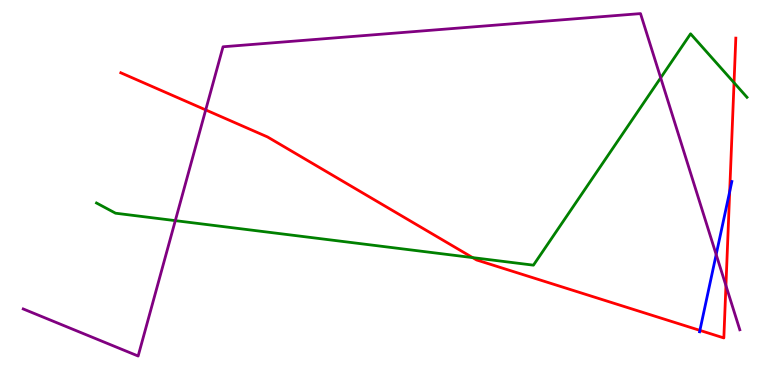[{'lines': ['blue', 'red'], 'intersections': [{'x': 9.03, 'y': 1.42}, {'x': 9.42, 'y': 5.02}]}, {'lines': ['green', 'red'], 'intersections': [{'x': 6.1, 'y': 3.31}, {'x': 9.47, 'y': 7.85}]}, {'lines': ['purple', 'red'], 'intersections': [{'x': 2.65, 'y': 7.15}, {'x': 9.37, 'y': 2.58}]}, {'lines': ['blue', 'green'], 'intersections': []}, {'lines': ['blue', 'purple'], 'intersections': [{'x': 9.24, 'y': 3.39}]}, {'lines': ['green', 'purple'], 'intersections': [{'x': 2.26, 'y': 4.27}, {'x': 8.52, 'y': 7.98}]}]